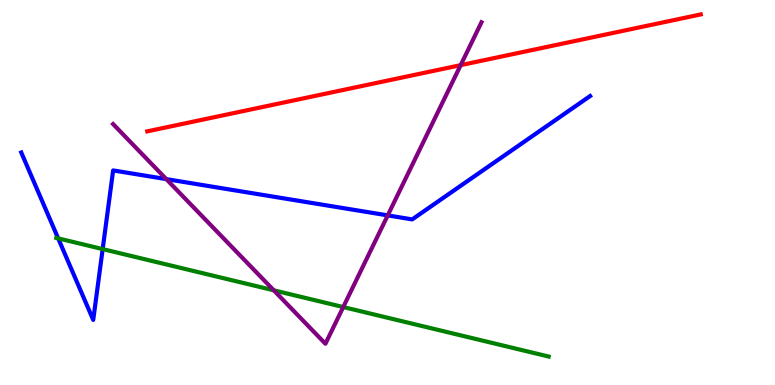[{'lines': ['blue', 'red'], 'intersections': []}, {'lines': ['green', 'red'], 'intersections': []}, {'lines': ['purple', 'red'], 'intersections': [{'x': 5.94, 'y': 8.31}]}, {'lines': ['blue', 'green'], 'intersections': [{'x': 0.751, 'y': 3.81}, {'x': 1.32, 'y': 3.53}]}, {'lines': ['blue', 'purple'], 'intersections': [{'x': 2.15, 'y': 5.35}, {'x': 5.0, 'y': 4.41}]}, {'lines': ['green', 'purple'], 'intersections': [{'x': 3.53, 'y': 2.46}, {'x': 4.43, 'y': 2.02}]}]